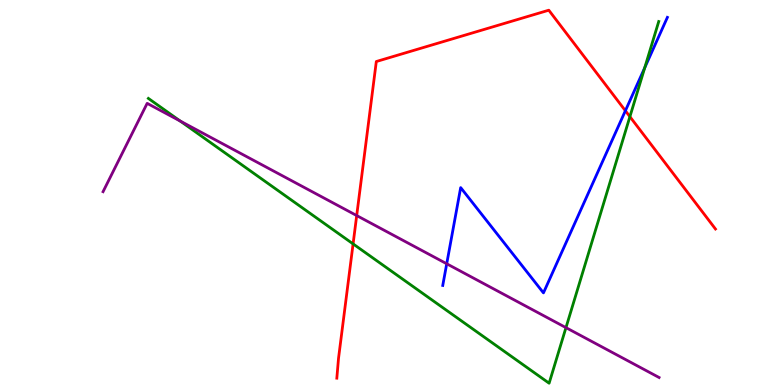[{'lines': ['blue', 'red'], 'intersections': [{'x': 8.07, 'y': 7.12}]}, {'lines': ['green', 'red'], 'intersections': [{'x': 4.56, 'y': 3.66}, {'x': 8.13, 'y': 6.97}]}, {'lines': ['purple', 'red'], 'intersections': [{'x': 4.6, 'y': 4.4}]}, {'lines': ['blue', 'green'], 'intersections': [{'x': 8.32, 'y': 8.24}]}, {'lines': ['blue', 'purple'], 'intersections': [{'x': 5.76, 'y': 3.15}]}, {'lines': ['green', 'purple'], 'intersections': [{'x': 2.33, 'y': 6.86}, {'x': 7.3, 'y': 1.49}]}]